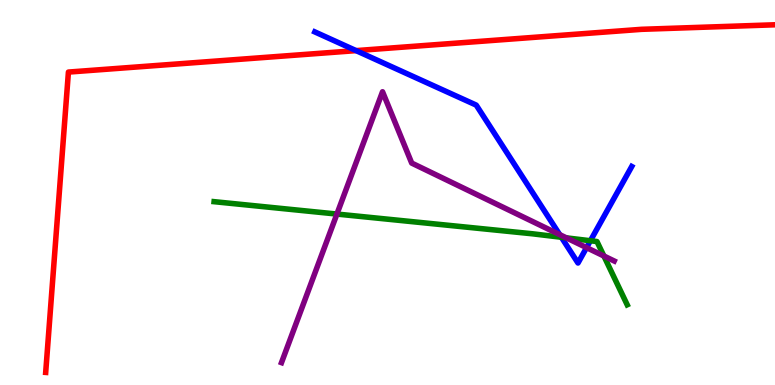[{'lines': ['blue', 'red'], 'intersections': [{'x': 4.59, 'y': 8.69}]}, {'lines': ['green', 'red'], 'intersections': []}, {'lines': ['purple', 'red'], 'intersections': []}, {'lines': ['blue', 'green'], 'intersections': [{'x': 7.24, 'y': 3.84}, {'x': 7.62, 'y': 3.75}]}, {'lines': ['blue', 'purple'], 'intersections': [{'x': 7.22, 'y': 3.91}, {'x': 7.57, 'y': 3.57}]}, {'lines': ['green', 'purple'], 'intersections': [{'x': 4.35, 'y': 4.44}, {'x': 7.31, 'y': 3.82}, {'x': 7.79, 'y': 3.35}]}]